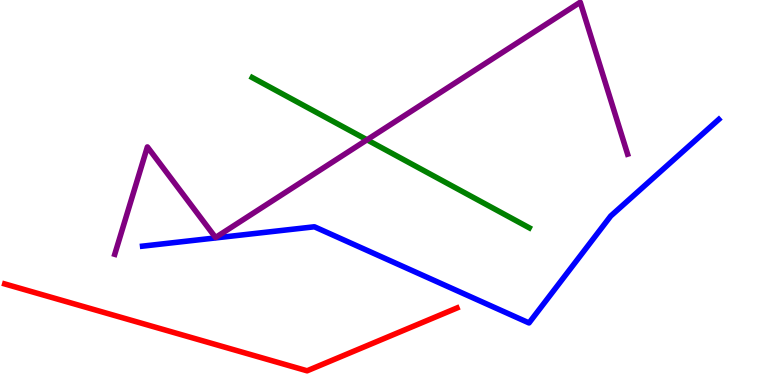[{'lines': ['blue', 'red'], 'intersections': []}, {'lines': ['green', 'red'], 'intersections': []}, {'lines': ['purple', 'red'], 'intersections': []}, {'lines': ['blue', 'green'], 'intersections': []}, {'lines': ['blue', 'purple'], 'intersections': []}, {'lines': ['green', 'purple'], 'intersections': [{'x': 4.74, 'y': 6.37}]}]